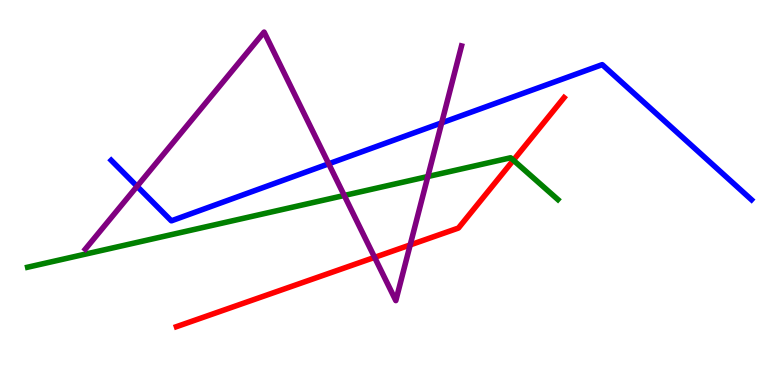[{'lines': ['blue', 'red'], 'intersections': []}, {'lines': ['green', 'red'], 'intersections': [{'x': 6.62, 'y': 5.84}]}, {'lines': ['purple', 'red'], 'intersections': [{'x': 4.83, 'y': 3.32}, {'x': 5.29, 'y': 3.64}]}, {'lines': ['blue', 'green'], 'intersections': []}, {'lines': ['blue', 'purple'], 'intersections': [{'x': 1.77, 'y': 5.16}, {'x': 4.24, 'y': 5.75}, {'x': 5.7, 'y': 6.81}]}, {'lines': ['green', 'purple'], 'intersections': [{'x': 4.44, 'y': 4.92}, {'x': 5.52, 'y': 5.41}]}]